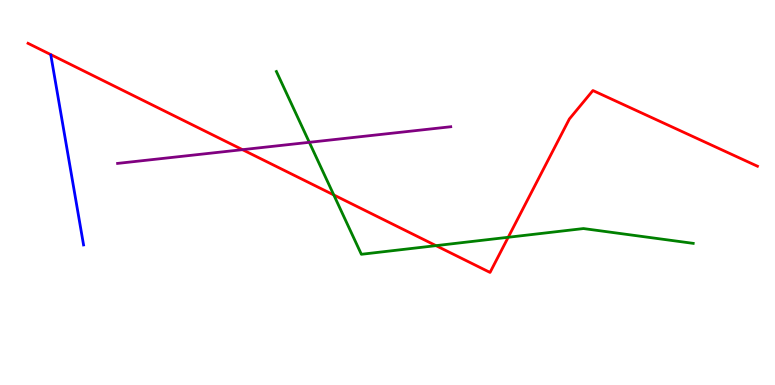[{'lines': ['blue', 'red'], 'intersections': []}, {'lines': ['green', 'red'], 'intersections': [{'x': 4.31, 'y': 4.94}, {'x': 5.63, 'y': 3.62}, {'x': 6.56, 'y': 3.84}]}, {'lines': ['purple', 'red'], 'intersections': [{'x': 3.13, 'y': 6.11}]}, {'lines': ['blue', 'green'], 'intersections': []}, {'lines': ['blue', 'purple'], 'intersections': []}, {'lines': ['green', 'purple'], 'intersections': [{'x': 3.99, 'y': 6.3}]}]